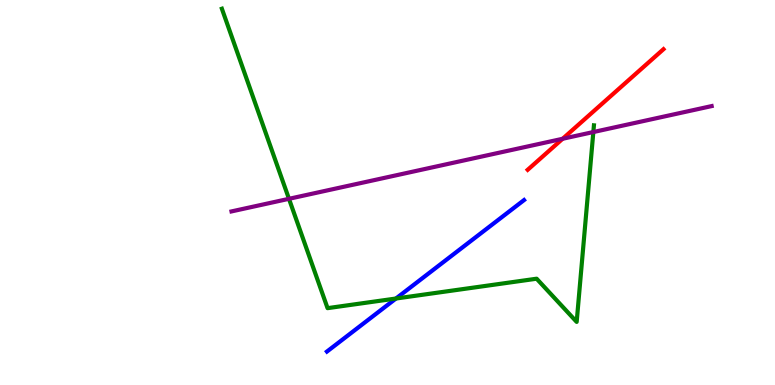[{'lines': ['blue', 'red'], 'intersections': []}, {'lines': ['green', 'red'], 'intersections': []}, {'lines': ['purple', 'red'], 'intersections': [{'x': 7.26, 'y': 6.4}]}, {'lines': ['blue', 'green'], 'intersections': [{'x': 5.11, 'y': 2.25}]}, {'lines': ['blue', 'purple'], 'intersections': []}, {'lines': ['green', 'purple'], 'intersections': [{'x': 3.73, 'y': 4.84}, {'x': 7.66, 'y': 6.57}]}]